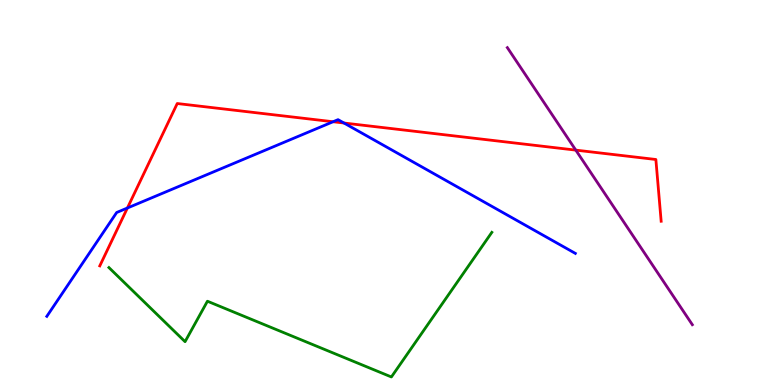[{'lines': ['blue', 'red'], 'intersections': [{'x': 1.64, 'y': 4.6}, {'x': 4.3, 'y': 6.84}, {'x': 4.44, 'y': 6.8}]}, {'lines': ['green', 'red'], 'intersections': []}, {'lines': ['purple', 'red'], 'intersections': [{'x': 7.43, 'y': 6.1}]}, {'lines': ['blue', 'green'], 'intersections': []}, {'lines': ['blue', 'purple'], 'intersections': []}, {'lines': ['green', 'purple'], 'intersections': []}]